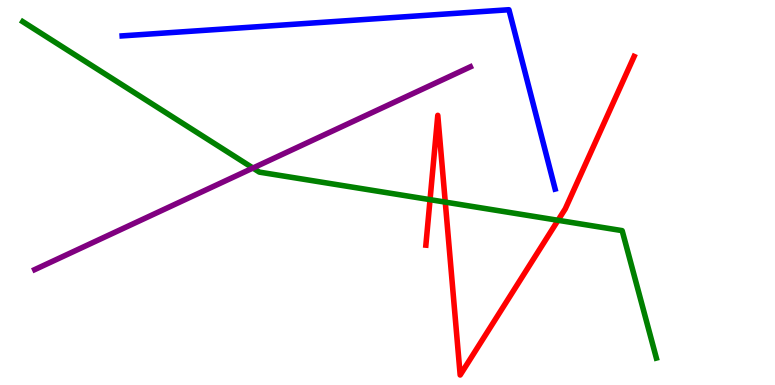[{'lines': ['blue', 'red'], 'intersections': []}, {'lines': ['green', 'red'], 'intersections': [{'x': 5.55, 'y': 4.81}, {'x': 5.75, 'y': 4.75}, {'x': 7.2, 'y': 4.28}]}, {'lines': ['purple', 'red'], 'intersections': []}, {'lines': ['blue', 'green'], 'intersections': []}, {'lines': ['blue', 'purple'], 'intersections': []}, {'lines': ['green', 'purple'], 'intersections': [{'x': 3.26, 'y': 5.64}]}]